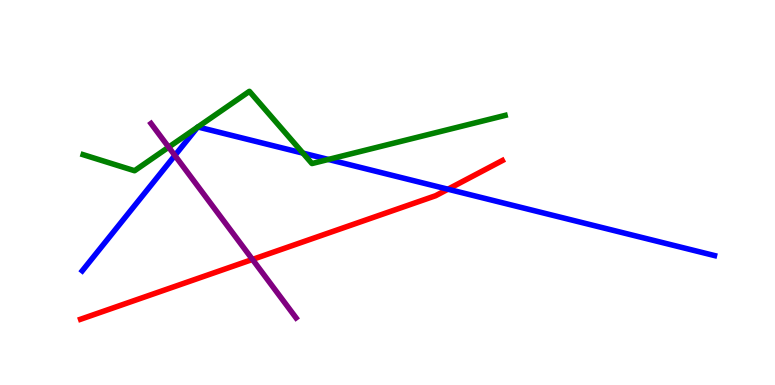[{'lines': ['blue', 'red'], 'intersections': [{'x': 5.78, 'y': 5.09}]}, {'lines': ['green', 'red'], 'intersections': []}, {'lines': ['purple', 'red'], 'intersections': [{'x': 3.26, 'y': 3.26}]}, {'lines': ['blue', 'green'], 'intersections': [{'x': 2.55, 'y': 6.7}, {'x': 2.55, 'y': 6.7}, {'x': 3.91, 'y': 6.02}, {'x': 4.24, 'y': 5.86}]}, {'lines': ['blue', 'purple'], 'intersections': [{'x': 2.26, 'y': 5.96}]}, {'lines': ['green', 'purple'], 'intersections': [{'x': 2.18, 'y': 6.18}]}]